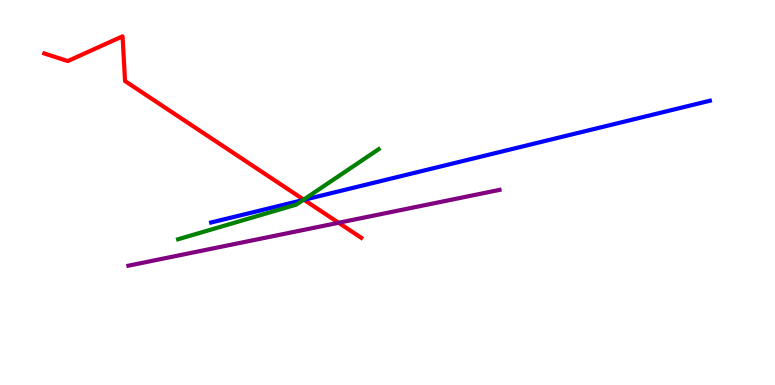[{'lines': ['blue', 'red'], 'intersections': [{'x': 3.92, 'y': 4.81}]}, {'lines': ['green', 'red'], 'intersections': [{'x': 3.92, 'y': 4.82}]}, {'lines': ['purple', 'red'], 'intersections': [{'x': 4.37, 'y': 4.21}]}, {'lines': ['blue', 'green'], 'intersections': [{'x': 3.91, 'y': 4.8}]}, {'lines': ['blue', 'purple'], 'intersections': []}, {'lines': ['green', 'purple'], 'intersections': []}]